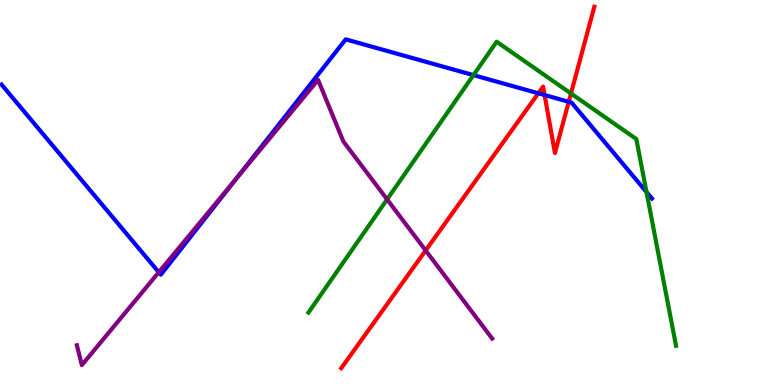[{'lines': ['blue', 'red'], 'intersections': [{'x': 6.95, 'y': 7.58}, {'x': 7.03, 'y': 7.53}, {'x': 7.34, 'y': 7.36}]}, {'lines': ['green', 'red'], 'intersections': [{'x': 7.37, 'y': 7.57}]}, {'lines': ['purple', 'red'], 'intersections': [{'x': 5.49, 'y': 3.49}]}, {'lines': ['blue', 'green'], 'intersections': [{'x': 6.11, 'y': 8.05}, {'x': 8.34, 'y': 5.01}]}, {'lines': ['blue', 'purple'], 'intersections': [{'x': 2.05, 'y': 2.93}, {'x': 3.04, 'y': 5.35}]}, {'lines': ['green', 'purple'], 'intersections': [{'x': 4.99, 'y': 4.82}]}]